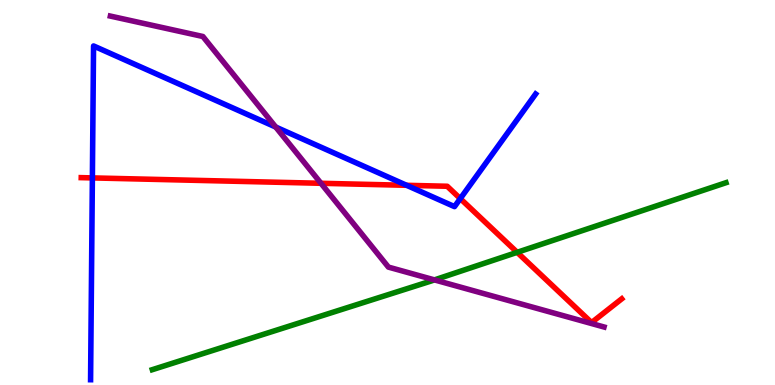[{'lines': ['blue', 'red'], 'intersections': [{'x': 1.19, 'y': 5.38}, {'x': 5.25, 'y': 5.19}, {'x': 5.94, 'y': 4.84}]}, {'lines': ['green', 'red'], 'intersections': [{'x': 6.67, 'y': 3.45}]}, {'lines': ['purple', 'red'], 'intersections': [{'x': 4.14, 'y': 5.24}]}, {'lines': ['blue', 'green'], 'intersections': []}, {'lines': ['blue', 'purple'], 'intersections': [{'x': 3.56, 'y': 6.7}]}, {'lines': ['green', 'purple'], 'intersections': [{'x': 5.61, 'y': 2.73}]}]